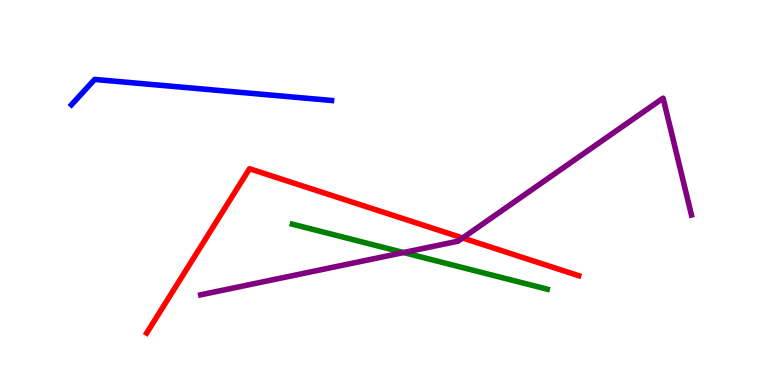[{'lines': ['blue', 'red'], 'intersections': []}, {'lines': ['green', 'red'], 'intersections': []}, {'lines': ['purple', 'red'], 'intersections': [{'x': 5.97, 'y': 3.82}]}, {'lines': ['blue', 'green'], 'intersections': []}, {'lines': ['blue', 'purple'], 'intersections': []}, {'lines': ['green', 'purple'], 'intersections': [{'x': 5.21, 'y': 3.44}]}]